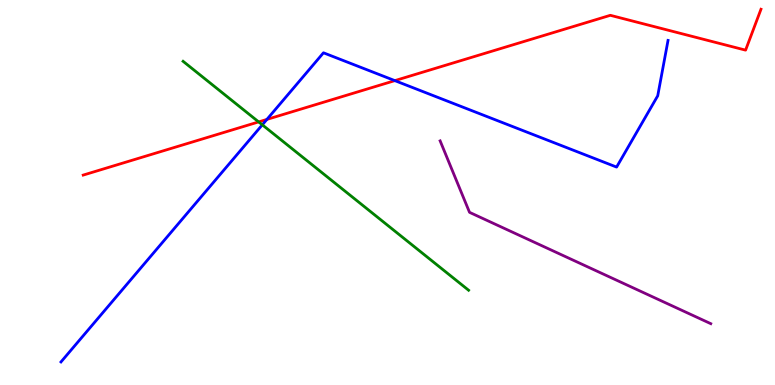[{'lines': ['blue', 'red'], 'intersections': [{'x': 3.44, 'y': 6.9}, {'x': 5.09, 'y': 7.91}]}, {'lines': ['green', 'red'], 'intersections': [{'x': 3.34, 'y': 6.83}]}, {'lines': ['purple', 'red'], 'intersections': []}, {'lines': ['blue', 'green'], 'intersections': [{'x': 3.38, 'y': 6.76}]}, {'lines': ['blue', 'purple'], 'intersections': []}, {'lines': ['green', 'purple'], 'intersections': []}]